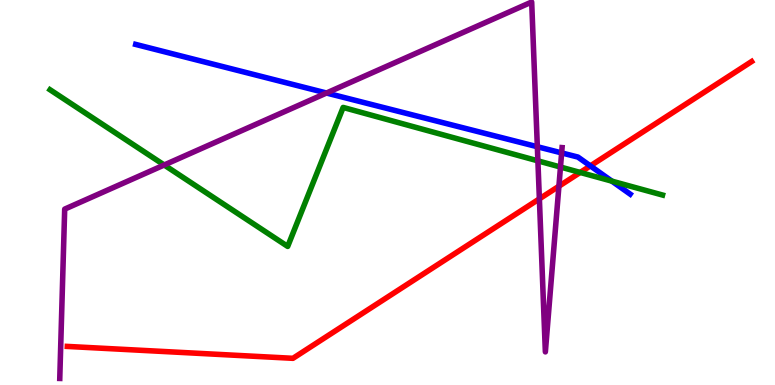[{'lines': ['blue', 'red'], 'intersections': [{'x': 7.62, 'y': 5.69}]}, {'lines': ['green', 'red'], 'intersections': [{'x': 7.49, 'y': 5.52}]}, {'lines': ['purple', 'red'], 'intersections': [{'x': 6.96, 'y': 4.83}, {'x': 7.21, 'y': 5.16}]}, {'lines': ['blue', 'green'], 'intersections': [{'x': 7.9, 'y': 5.3}]}, {'lines': ['blue', 'purple'], 'intersections': [{'x': 4.21, 'y': 7.58}, {'x': 6.93, 'y': 6.19}, {'x': 7.25, 'y': 6.03}]}, {'lines': ['green', 'purple'], 'intersections': [{'x': 2.12, 'y': 5.71}, {'x': 6.94, 'y': 5.82}, {'x': 7.23, 'y': 5.66}]}]